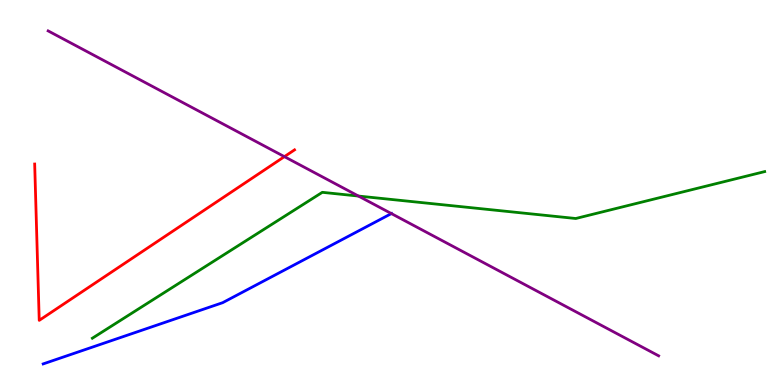[{'lines': ['blue', 'red'], 'intersections': []}, {'lines': ['green', 'red'], 'intersections': []}, {'lines': ['purple', 'red'], 'intersections': [{'x': 3.67, 'y': 5.93}]}, {'lines': ['blue', 'green'], 'intersections': []}, {'lines': ['blue', 'purple'], 'intersections': [{'x': 5.05, 'y': 4.45}]}, {'lines': ['green', 'purple'], 'intersections': [{'x': 4.63, 'y': 4.91}]}]